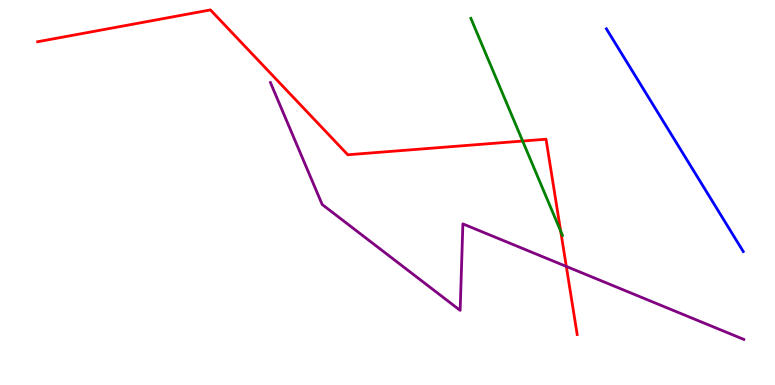[{'lines': ['blue', 'red'], 'intersections': []}, {'lines': ['green', 'red'], 'intersections': [{'x': 6.74, 'y': 6.34}, {'x': 7.23, 'y': 4.0}]}, {'lines': ['purple', 'red'], 'intersections': [{'x': 7.31, 'y': 3.08}]}, {'lines': ['blue', 'green'], 'intersections': []}, {'lines': ['blue', 'purple'], 'intersections': []}, {'lines': ['green', 'purple'], 'intersections': []}]